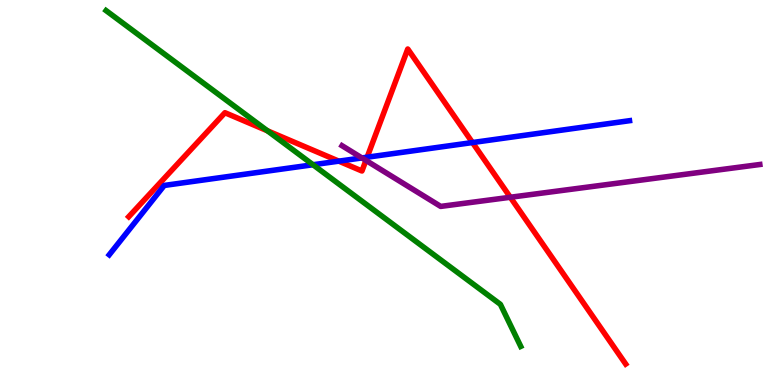[{'lines': ['blue', 'red'], 'intersections': [{'x': 4.37, 'y': 5.81}, {'x': 4.74, 'y': 5.92}, {'x': 6.1, 'y': 6.3}]}, {'lines': ['green', 'red'], 'intersections': [{'x': 3.45, 'y': 6.6}]}, {'lines': ['purple', 'red'], 'intersections': [{'x': 4.72, 'y': 5.83}, {'x': 6.58, 'y': 4.88}]}, {'lines': ['blue', 'green'], 'intersections': [{'x': 4.04, 'y': 5.72}]}, {'lines': ['blue', 'purple'], 'intersections': [{'x': 4.67, 'y': 5.9}]}, {'lines': ['green', 'purple'], 'intersections': []}]